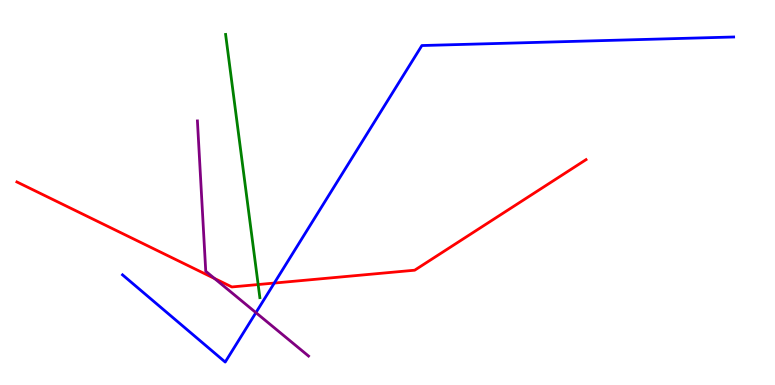[{'lines': ['blue', 'red'], 'intersections': [{'x': 3.54, 'y': 2.65}]}, {'lines': ['green', 'red'], 'intersections': [{'x': 3.33, 'y': 2.61}]}, {'lines': ['purple', 'red'], 'intersections': [{'x': 2.77, 'y': 2.77}]}, {'lines': ['blue', 'green'], 'intersections': []}, {'lines': ['blue', 'purple'], 'intersections': [{'x': 3.3, 'y': 1.88}]}, {'lines': ['green', 'purple'], 'intersections': []}]